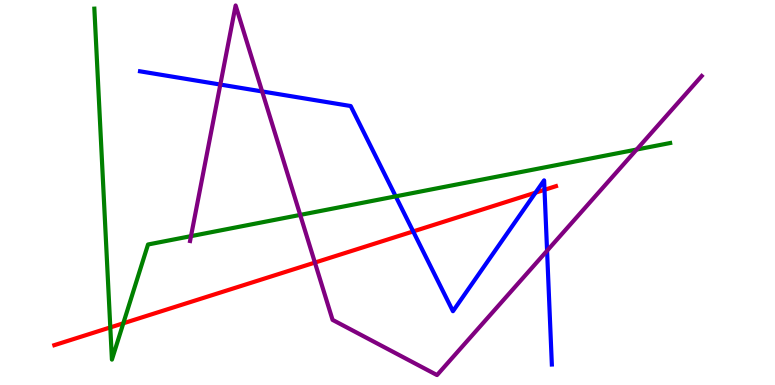[{'lines': ['blue', 'red'], 'intersections': [{'x': 5.33, 'y': 3.99}, {'x': 6.91, 'y': 5.0}, {'x': 7.03, 'y': 5.07}]}, {'lines': ['green', 'red'], 'intersections': [{'x': 1.42, 'y': 1.5}, {'x': 1.59, 'y': 1.6}]}, {'lines': ['purple', 'red'], 'intersections': [{'x': 4.06, 'y': 3.18}]}, {'lines': ['blue', 'green'], 'intersections': [{'x': 5.11, 'y': 4.9}]}, {'lines': ['blue', 'purple'], 'intersections': [{'x': 2.84, 'y': 7.8}, {'x': 3.38, 'y': 7.62}, {'x': 7.06, 'y': 3.49}]}, {'lines': ['green', 'purple'], 'intersections': [{'x': 2.46, 'y': 3.87}, {'x': 3.87, 'y': 4.42}, {'x': 8.21, 'y': 6.12}]}]